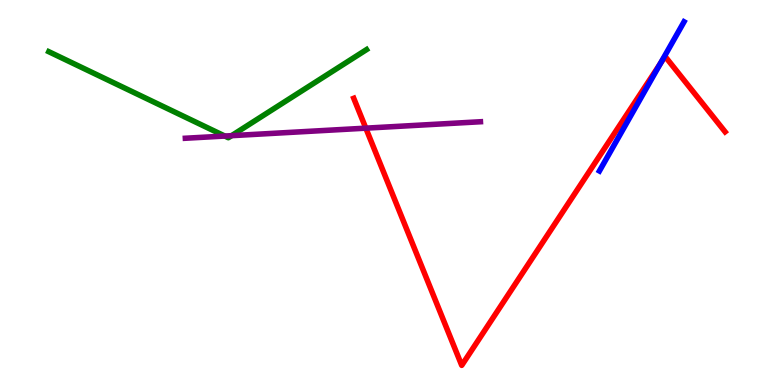[{'lines': ['blue', 'red'], 'intersections': [{'x': 8.52, 'y': 8.34}]}, {'lines': ['green', 'red'], 'intersections': []}, {'lines': ['purple', 'red'], 'intersections': [{'x': 4.72, 'y': 6.67}]}, {'lines': ['blue', 'green'], 'intersections': []}, {'lines': ['blue', 'purple'], 'intersections': []}, {'lines': ['green', 'purple'], 'intersections': [{'x': 2.9, 'y': 6.47}, {'x': 2.99, 'y': 6.48}]}]